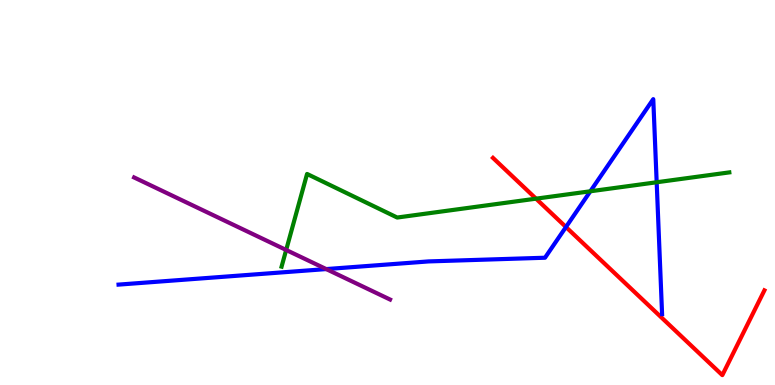[{'lines': ['blue', 'red'], 'intersections': [{'x': 7.3, 'y': 4.1}]}, {'lines': ['green', 'red'], 'intersections': [{'x': 6.92, 'y': 4.84}]}, {'lines': ['purple', 'red'], 'intersections': []}, {'lines': ['blue', 'green'], 'intersections': [{'x': 7.62, 'y': 5.03}, {'x': 8.47, 'y': 5.27}]}, {'lines': ['blue', 'purple'], 'intersections': [{'x': 4.21, 'y': 3.01}]}, {'lines': ['green', 'purple'], 'intersections': [{'x': 3.69, 'y': 3.51}]}]